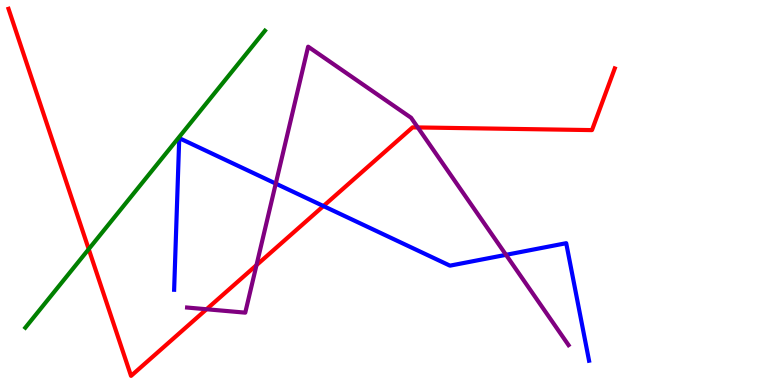[{'lines': ['blue', 'red'], 'intersections': [{'x': 4.17, 'y': 4.65}]}, {'lines': ['green', 'red'], 'intersections': [{'x': 1.14, 'y': 3.53}]}, {'lines': ['purple', 'red'], 'intersections': [{'x': 2.66, 'y': 1.97}, {'x': 3.31, 'y': 3.11}, {'x': 5.39, 'y': 6.69}]}, {'lines': ['blue', 'green'], 'intersections': []}, {'lines': ['blue', 'purple'], 'intersections': [{'x': 3.56, 'y': 5.23}, {'x': 6.53, 'y': 3.38}]}, {'lines': ['green', 'purple'], 'intersections': []}]